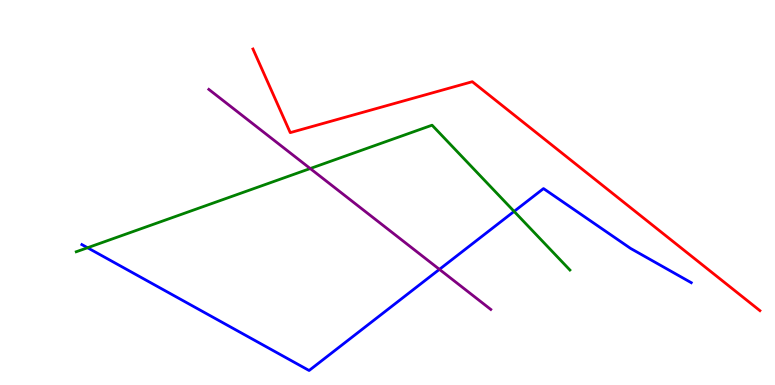[{'lines': ['blue', 'red'], 'intersections': []}, {'lines': ['green', 'red'], 'intersections': []}, {'lines': ['purple', 'red'], 'intersections': []}, {'lines': ['blue', 'green'], 'intersections': [{'x': 1.13, 'y': 3.57}, {'x': 6.63, 'y': 4.51}]}, {'lines': ['blue', 'purple'], 'intersections': [{'x': 5.67, 'y': 3.0}]}, {'lines': ['green', 'purple'], 'intersections': [{'x': 4.0, 'y': 5.62}]}]